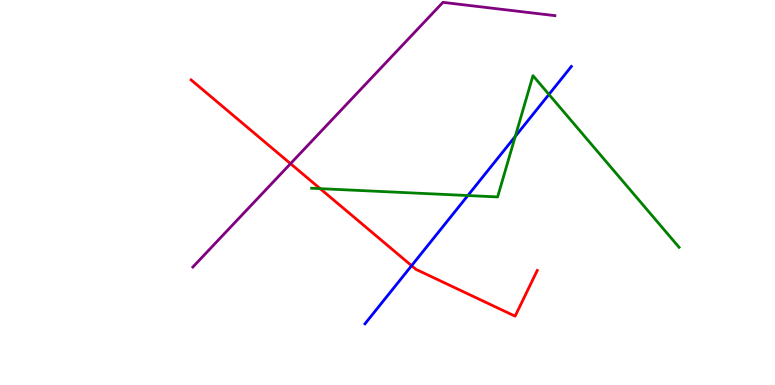[{'lines': ['blue', 'red'], 'intersections': [{'x': 5.31, 'y': 3.1}]}, {'lines': ['green', 'red'], 'intersections': [{'x': 4.13, 'y': 5.1}]}, {'lines': ['purple', 'red'], 'intersections': [{'x': 3.75, 'y': 5.75}]}, {'lines': ['blue', 'green'], 'intersections': [{'x': 6.04, 'y': 4.92}, {'x': 6.65, 'y': 6.46}, {'x': 7.08, 'y': 7.55}]}, {'lines': ['blue', 'purple'], 'intersections': []}, {'lines': ['green', 'purple'], 'intersections': []}]